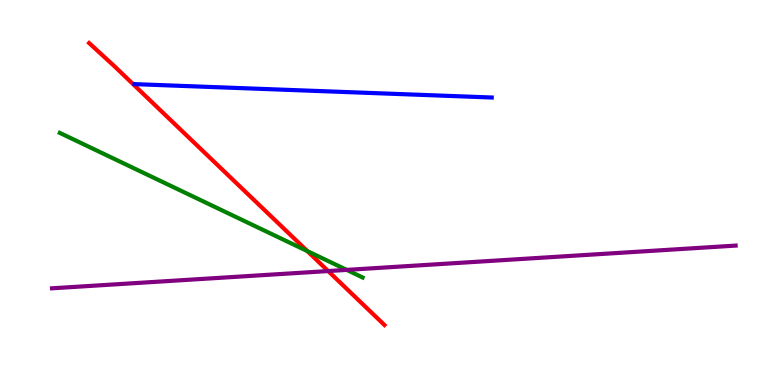[{'lines': ['blue', 'red'], 'intersections': []}, {'lines': ['green', 'red'], 'intersections': [{'x': 3.97, 'y': 3.48}]}, {'lines': ['purple', 'red'], 'intersections': [{'x': 4.23, 'y': 2.96}]}, {'lines': ['blue', 'green'], 'intersections': []}, {'lines': ['blue', 'purple'], 'intersections': []}, {'lines': ['green', 'purple'], 'intersections': [{'x': 4.47, 'y': 2.99}]}]